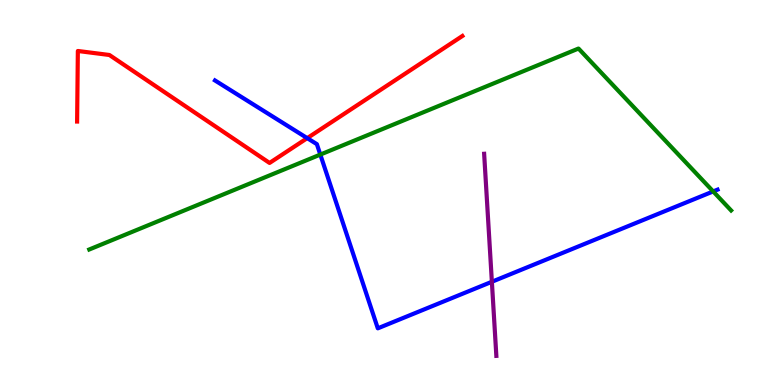[{'lines': ['blue', 'red'], 'intersections': [{'x': 3.96, 'y': 6.41}]}, {'lines': ['green', 'red'], 'intersections': []}, {'lines': ['purple', 'red'], 'intersections': []}, {'lines': ['blue', 'green'], 'intersections': [{'x': 4.13, 'y': 5.98}, {'x': 9.2, 'y': 5.03}]}, {'lines': ['blue', 'purple'], 'intersections': [{'x': 6.35, 'y': 2.68}]}, {'lines': ['green', 'purple'], 'intersections': []}]